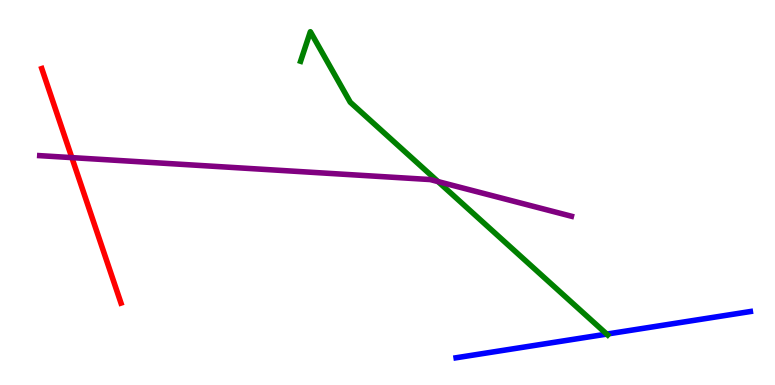[{'lines': ['blue', 'red'], 'intersections': []}, {'lines': ['green', 'red'], 'intersections': []}, {'lines': ['purple', 'red'], 'intersections': [{'x': 0.927, 'y': 5.91}]}, {'lines': ['blue', 'green'], 'intersections': [{'x': 7.83, 'y': 1.32}]}, {'lines': ['blue', 'purple'], 'intersections': []}, {'lines': ['green', 'purple'], 'intersections': [{'x': 5.65, 'y': 5.28}]}]